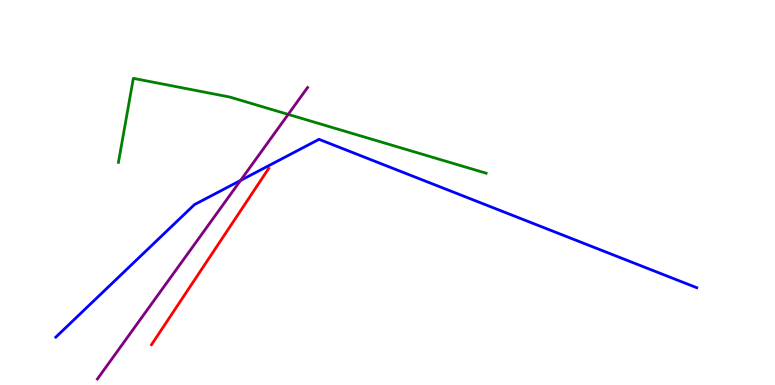[{'lines': ['blue', 'red'], 'intersections': []}, {'lines': ['green', 'red'], 'intersections': []}, {'lines': ['purple', 'red'], 'intersections': []}, {'lines': ['blue', 'green'], 'intersections': []}, {'lines': ['blue', 'purple'], 'intersections': [{'x': 3.1, 'y': 5.31}]}, {'lines': ['green', 'purple'], 'intersections': [{'x': 3.72, 'y': 7.03}]}]